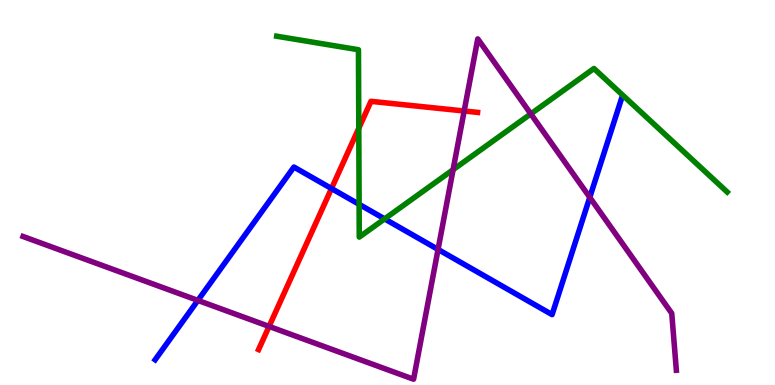[{'lines': ['blue', 'red'], 'intersections': [{'x': 4.28, 'y': 5.1}]}, {'lines': ['green', 'red'], 'intersections': [{'x': 4.63, 'y': 6.67}]}, {'lines': ['purple', 'red'], 'intersections': [{'x': 3.47, 'y': 1.52}, {'x': 5.99, 'y': 7.12}]}, {'lines': ['blue', 'green'], 'intersections': [{'x': 4.63, 'y': 4.69}, {'x': 4.96, 'y': 4.31}]}, {'lines': ['blue', 'purple'], 'intersections': [{'x': 2.55, 'y': 2.2}, {'x': 5.65, 'y': 3.52}, {'x': 7.61, 'y': 4.87}]}, {'lines': ['green', 'purple'], 'intersections': [{'x': 5.85, 'y': 5.59}, {'x': 6.85, 'y': 7.04}]}]